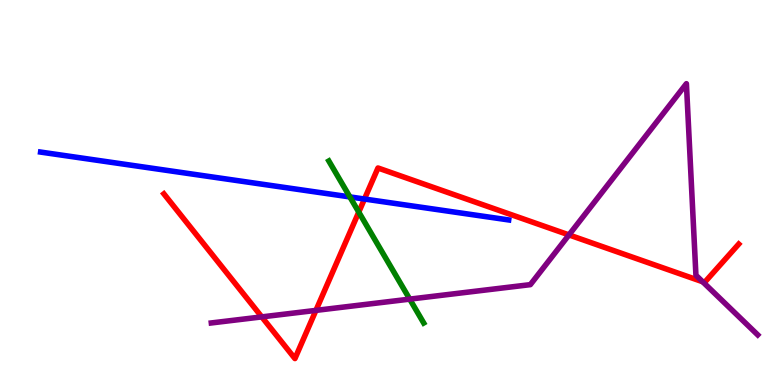[{'lines': ['blue', 'red'], 'intersections': [{'x': 4.7, 'y': 4.83}]}, {'lines': ['green', 'red'], 'intersections': [{'x': 4.63, 'y': 4.49}]}, {'lines': ['purple', 'red'], 'intersections': [{'x': 3.38, 'y': 1.77}, {'x': 4.08, 'y': 1.94}, {'x': 7.34, 'y': 3.9}, {'x': 9.07, 'y': 2.68}]}, {'lines': ['blue', 'green'], 'intersections': [{'x': 4.51, 'y': 4.89}]}, {'lines': ['blue', 'purple'], 'intersections': []}, {'lines': ['green', 'purple'], 'intersections': [{'x': 5.29, 'y': 2.23}]}]